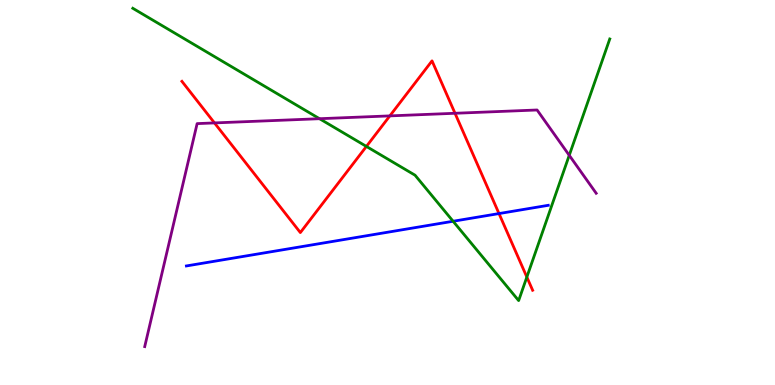[{'lines': ['blue', 'red'], 'intersections': [{'x': 6.44, 'y': 4.45}]}, {'lines': ['green', 'red'], 'intersections': [{'x': 4.73, 'y': 6.2}, {'x': 6.8, 'y': 2.8}]}, {'lines': ['purple', 'red'], 'intersections': [{'x': 2.77, 'y': 6.81}, {'x': 5.03, 'y': 6.99}, {'x': 5.87, 'y': 7.06}]}, {'lines': ['blue', 'green'], 'intersections': [{'x': 5.85, 'y': 4.25}]}, {'lines': ['blue', 'purple'], 'intersections': []}, {'lines': ['green', 'purple'], 'intersections': [{'x': 4.12, 'y': 6.92}, {'x': 7.35, 'y': 5.97}]}]